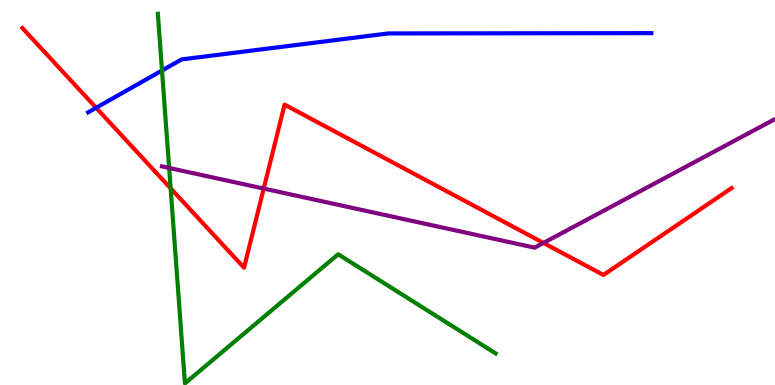[{'lines': ['blue', 'red'], 'intersections': [{'x': 1.24, 'y': 7.2}]}, {'lines': ['green', 'red'], 'intersections': [{'x': 2.2, 'y': 5.11}]}, {'lines': ['purple', 'red'], 'intersections': [{'x': 3.4, 'y': 5.1}, {'x': 7.01, 'y': 3.69}]}, {'lines': ['blue', 'green'], 'intersections': [{'x': 2.09, 'y': 8.17}]}, {'lines': ['blue', 'purple'], 'intersections': []}, {'lines': ['green', 'purple'], 'intersections': [{'x': 2.18, 'y': 5.64}]}]